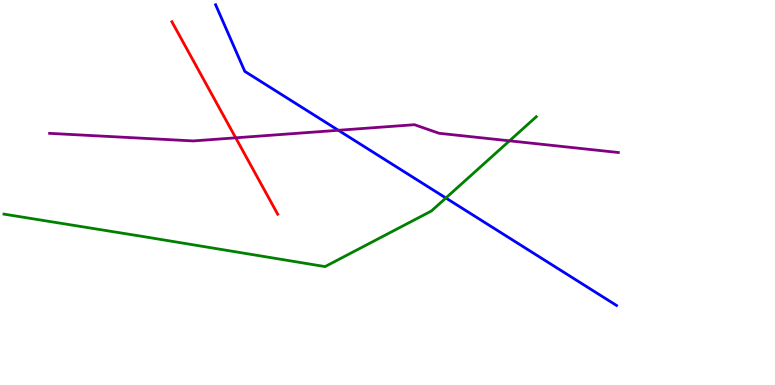[{'lines': ['blue', 'red'], 'intersections': []}, {'lines': ['green', 'red'], 'intersections': []}, {'lines': ['purple', 'red'], 'intersections': [{'x': 3.04, 'y': 6.42}]}, {'lines': ['blue', 'green'], 'intersections': [{'x': 5.75, 'y': 4.86}]}, {'lines': ['blue', 'purple'], 'intersections': [{'x': 4.37, 'y': 6.62}]}, {'lines': ['green', 'purple'], 'intersections': [{'x': 6.57, 'y': 6.34}]}]